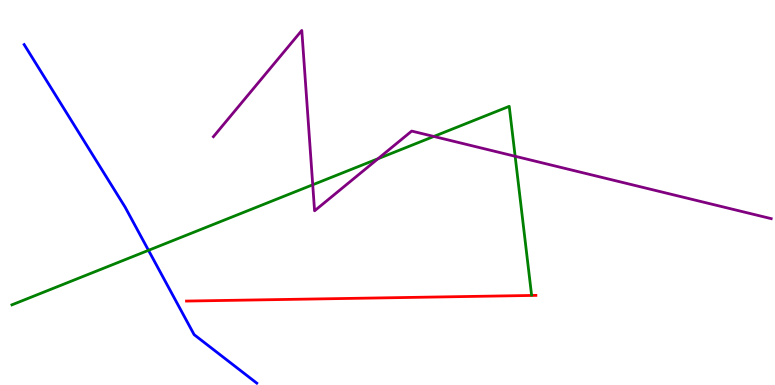[{'lines': ['blue', 'red'], 'intersections': []}, {'lines': ['green', 'red'], 'intersections': []}, {'lines': ['purple', 'red'], 'intersections': []}, {'lines': ['blue', 'green'], 'intersections': [{'x': 1.92, 'y': 3.5}]}, {'lines': ['blue', 'purple'], 'intersections': []}, {'lines': ['green', 'purple'], 'intersections': [{'x': 4.04, 'y': 5.2}, {'x': 4.88, 'y': 5.88}, {'x': 5.6, 'y': 6.46}, {'x': 6.65, 'y': 5.94}]}]